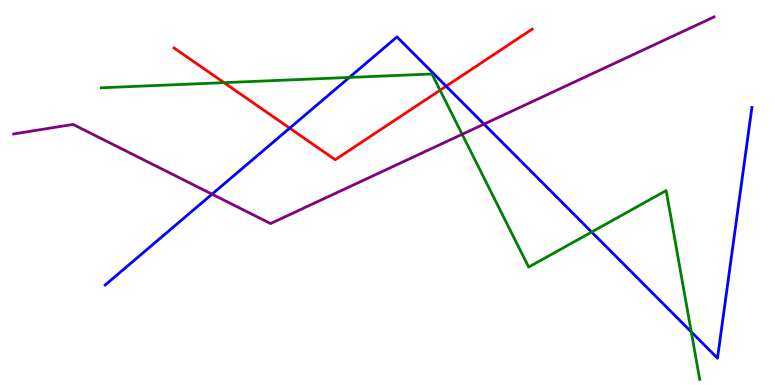[{'lines': ['blue', 'red'], 'intersections': [{'x': 3.74, 'y': 6.67}, {'x': 5.76, 'y': 7.76}]}, {'lines': ['green', 'red'], 'intersections': [{'x': 2.89, 'y': 7.85}, {'x': 5.68, 'y': 7.66}]}, {'lines': ['purple', 'red'], 'intersections': []}, {'lines': ['blue', 'green'], 'intersections': [{'x': 4.51, 'y': 7.99}, {'x': 7.63, 'y': 3.97}, {'x': 8.92, 'y': 1.38}]}, {'lines': ['blue', 'purple'], 'intersections': [{'x': 2.74, 'y': 4.96}, {'x': 6.24, 'y': 6.78}]}, {'lines': ['green', 'purple'], 'intersections': [{'x': 5.96, 'y': 6.51}]}]